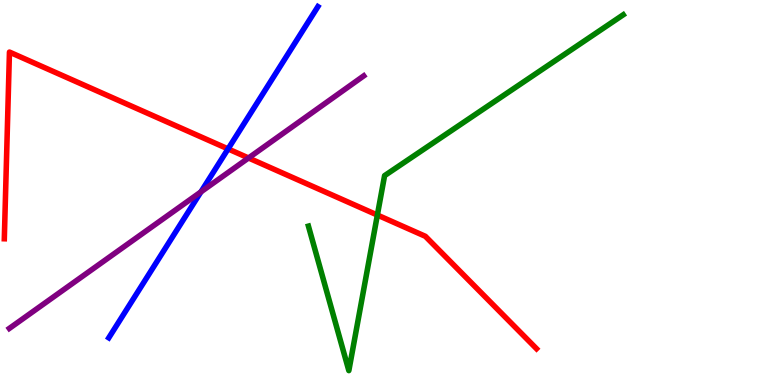[{'lines': ['blue', 'red'], 'intersections': [{'x': 2.94, 'y': 6.13}]}, {'lines': ['green', 'red'], 'intersections': [{'x': 4.87, 'y': 4.41}]}, {'lines': ['purple', 'red'], 'intersections': [{'x': 3.21, 'y': 5.9}]}, {'lines': ['blue', 'green'], 'intersections': []}, {'lines': ['blue', 'purple'], 'intersections': [{'x': 2.59, 'y': 5.02}]}, {'lines': ['green', 'purple'], 'intersections': []}]